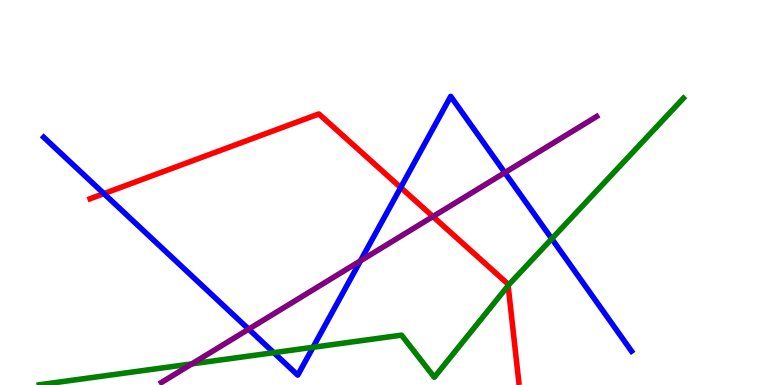[{'lines': ['blue', 'red'], 'intersections': [{'x': 1.34, 'y': 4.97}, {'x': 5.17, 'y': 5.13}]}, {'lines': ['green', 'red'], 'intersections': [{'x': 6.56, 'y': 2.58}]}, {'lines': ['purple', 'red'], 'intersections': [{'x': 5.59, 'y': 4.38}]}, {'lines': ['blue', 'green'], 'intersections': [{'x': 3.53, 'y': 0.84}, {'x': 4.04, 'y': 0.98}, {'x': 7.12, 'y': 3.8}]}, {'lines': ['blue', 'purple'], 'intersections': [{'x': 3.21, 'y': 1.45}, {'x': 4.65, 'y': 3.22}, {'x': 6.51, 'y': 5.52}]}, {'lines': ['green', 'purple'], 'intersections': [{'x': 2.48, 'y': 0.548}]}]